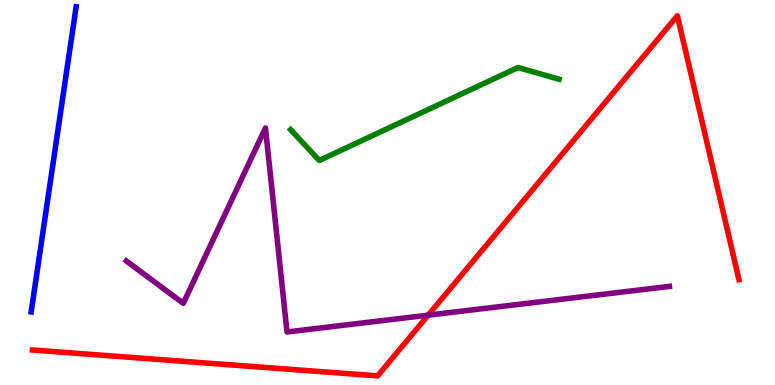[{'lines': ['blue', 'red'], 'intersections': []}, {'lines': ['green', 'red'], 'intersections': []}, {'lines': ['purple', 'red'], 'intersections': [{'x': 5.52, 'y': 1.81}]}, {'lines': ['blue', 'green'], 'intersections': []}, {'lines': ['blue', 'purple'], 'intersections': []}, {'lines': ['green', 'purple'], 'intersections': []}]